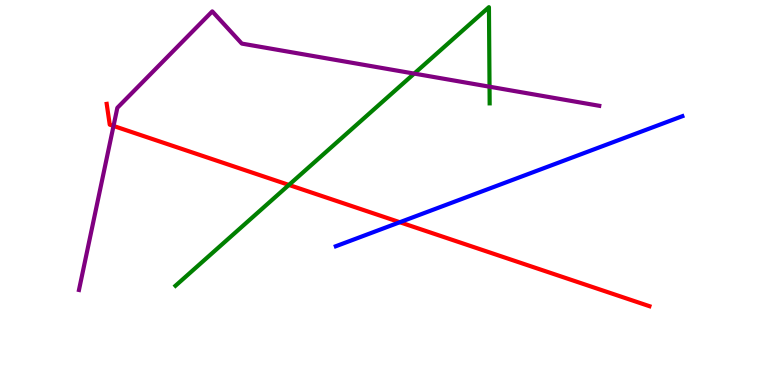[{'lines': ['blue', 'red'], 'intersections': [{'x': 5.16, 'y': 4.23}]}, {'lines': ['green', 'red'], 'intersections': [{'x': 3.73, 'y': 5.2}]}, {'lines': ['purple', 'red'], 'intersections': [{'x': 1.46, 'y': 6.73}]}, {'lines': ['blue', 'green'], 'intersections': []}, {'lines': ['blue', 'purple'], 'intersections': []}, {'lines': ['green', 'purple'], 'intersections': [{'x': 5.34, 'y': 8.09}, {'x': 6.32, 'y': 7.75}]}]